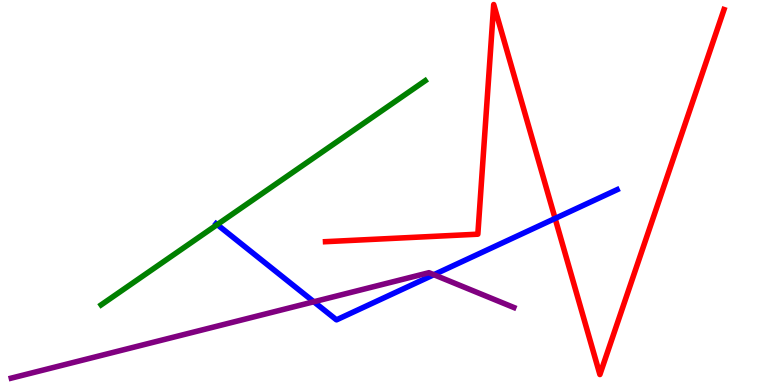[{'lines': ['blue', 'red'], 'intersections': [{'x': 7.16, 'y': 4.33}]}, {'lines': ['green', 'red'], 'intersections': []}, {'lines': ['purple', 'red'], 'intersections': []}, {'lines': ['blue', 'green'], 'intersections': [{'x': 2.8, 'y': 4.17}]}, {'lines': ['blue', 'purple'], 'intersections': [{'x': 4.05, 'y': 2.16}, {'x': 5.6, 'y': 2.86}]}, {'lines': ['green', 'purple'], 'intersections': []}]